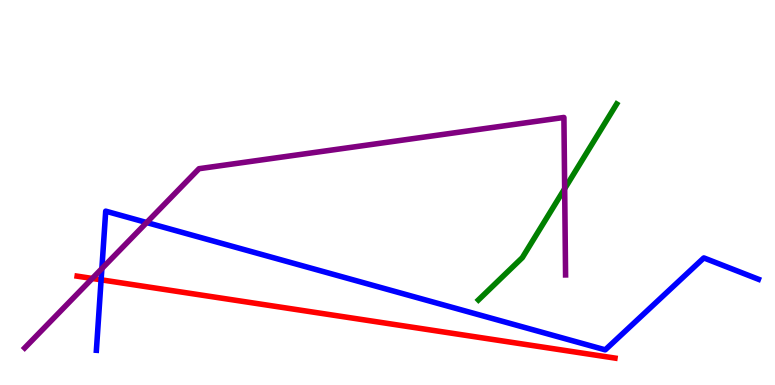[{'lines': ['blue', 'red'], 'intersections': [{'x': 1.3, 'y': 2.73}]}, {'lines': ['green', 'red'], 'intersections': []}, {'lines': ['purple', 'red'], 'intersections': [{'x': 1.19, 'y': 2.77}]}, {'lines': ['blue', 'green'], 'intersections': []}, {'lines': ['blue', 'purple'], 'intersections': [{'x': 1.31, 'y': 3.02}, {'x': 1.89, 'y': 4.22}]}, {'lines': ['green', 'purple'], 'intersections': [{'x': 7.29, 'y': 5.1}]}]